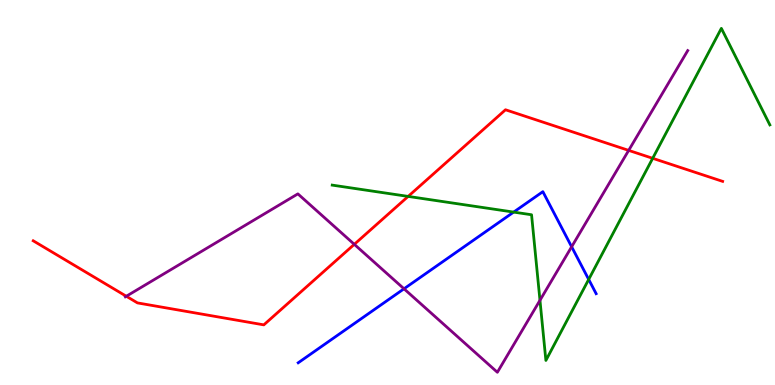[{'lines': ['blue', 'red'], 'intersections': []}, {'lines': ['green', 'red'], 'intersections': [{'x': 5.27, 'y': 4.9}, {'x': 8.42, 'y': 5.89}]}, {'lines': ['purple', 'red'], 'intersections': [{'x': 1.63, 'y': 2.31}, {'x': 4.57, 'y': 3.65}, {'x': 8.11, 'y': 6.09}]}, {'lines': ['blue', 'green'], 'intersections': [{'x': 6.63, 'y': 4.49}, {'x': 7.6, 'y': 2.74}]}, {'lines': ['blue', 'purple'], 'intersections': [{'x': 5.21, 'y': 2.5}, {'x': 7.38, 'y': 3.59}]}, {'lines': ['green', 'purple'], 'intersections': [{'x': 6.97, 'y': 2.2}]}]